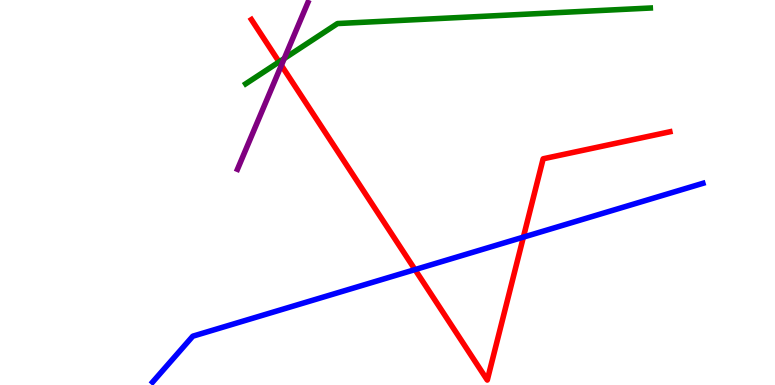[{'lines': ['blue', 'red'], 'intersections': [{'x': 5.35, 'y': 3.0}, {'x': 6.75, 'y': 3.84}]}, {'lines': ['green', 'red'], 'intersections': [{'x': 3.6, 'y': 8.39}]}, {'lines': ['purple', 'red'], 'intersections': [{'x': 3.63, 'y': 8.3}]}, {'lines': ['blue', 'green'], 'intersections': []}, {'lines': ['blue', 'purple'], 'intersections': []}, {'lines': ['green', 'purple'], 'intersections': [{'x': 3.67, 'y': 8.48}]}]